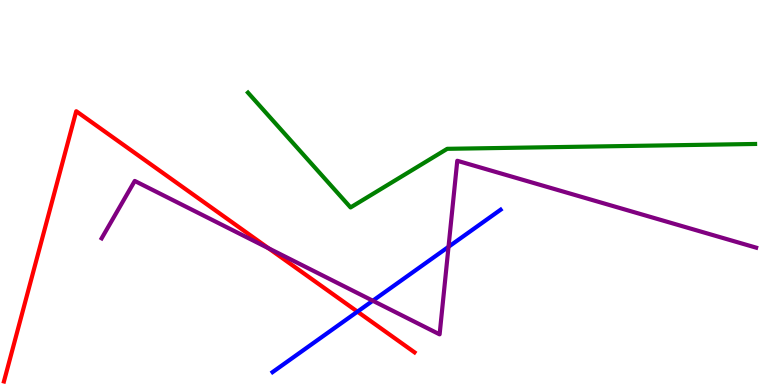[{'lines': ['blue', 'red'], 'intersections': [{'x': 4.61, 'y': 1.91}]}, {'lines': ['green', 'red'], 'intersections': []}, {'lines': ['purple', 'red'], 'intersections': [{'x': 3.47, 'y': 3.55}]}, {'lines': ['blue', 'green'], 'intersections': []}, {'lines': ['blue', 'purple'], 'intersections': [{'x': 4.81, 'y': 2.19}, {'x': 5.79, 'y': 3.59}]}, {'lines': ['green', 'purple'], 'intersections': []}]